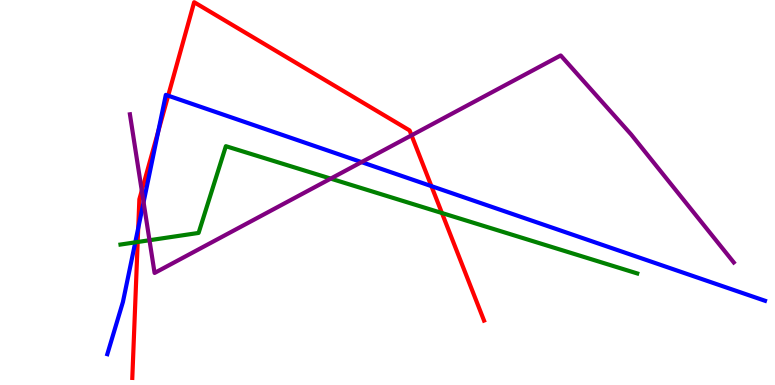[{'lines': ['blue', 'red'], 'intersections': [{'x': 1.78, 'y': 4.08}, {'x': 2.04, 'y': 6.59}, {'x': 2.17, 'y': 7.51}, {'x': 5.57, 'y': 5.17}]}, {'lines': ['green', 'red'], 'intersections': [{'x': 1.78, 'y': 3.71}, {'x': 5.7, 'y': 4.47}]}, {'lines': ['purple', 'red'], 'intersections': [{'x': 1.83, 'y': 5.05}, {'x': 5.31, 'y': 6.48}]}, {'lines': ['blue', 'green'], 'intersections': [{'x': 1.75, 'y': 3.71}]}, {'lines': ['blue', 'purple'], 'intersections': [{'x': 1.85, 'y': 4.75}, {'x': 4.66, 'y': 5.79}]}, {'lines': ['green', 'purple'], 'intersections': [{'x': 1.93, 'y': 3.76}, {'x': 4.27, 'y': 5.36}]}]